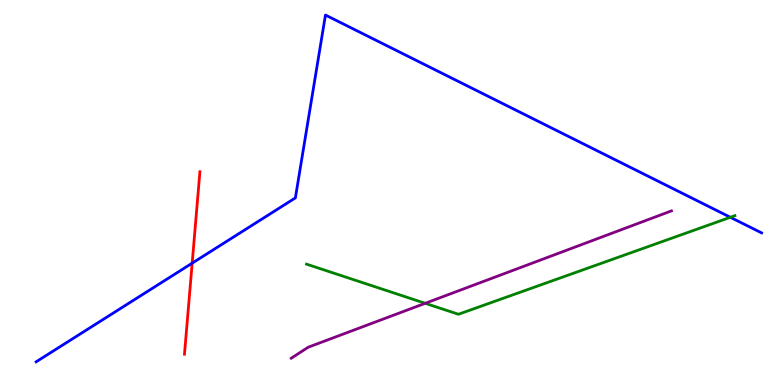[{'lines': ['blue', 'red'], 'intersections': [{'x': 2.48, 'y': 3.16}]}, {'lines': ['green', 'red'], 'intersections': []}, {'lines': ['purple', 'red'], 'intersections': []}, {'lines': ['blue', 'green'], 'intersections': [{'x': 9.42, 'y': 4.36}]}, {'lines': ['blue', 'purple'], 'intersections': []}, {'lines': ['green', 'purple'], 'intersections': [{'x': 5.49, 'y': 2.12}]}]